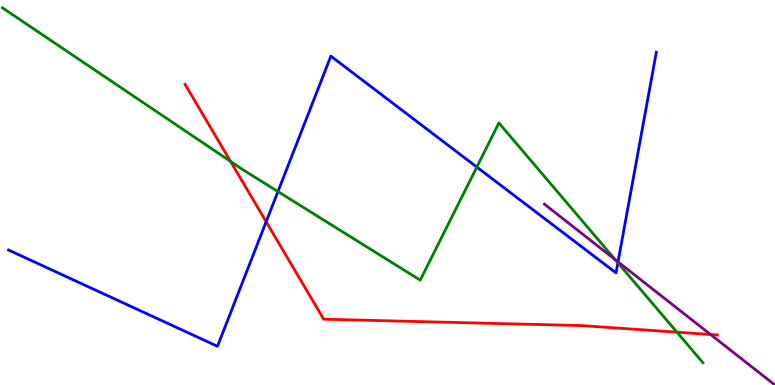[{'lines': ['blue', 'red'], 'intersections': [{'x': 3.43, 'y': 4.24}]}, {'lines': ['green', 'red'], 'intersections': [{'x': 2.98, 'y': 5.81}, {'x': 8.73, 'y': 1.37}]}, {'lines': ['purple', 'red'], 'intersections': [{'x': 9.17, 'y': 1.31}]}, {'lines': ['blue', 'green'], 'intersections': [{'x': 3.59, 'y': 5.02}, {'x': 6.15, 'y': 5.66}, {'x': 7.97, 'y': 3.17}]}, {'lines': ['blue', 'purple'], 'intersections': [{'x': 7.97, 'y': 3.2}]}, {'lines': ['green', 'purple'], 'intersections': [{'x': 7.94, 'y': 3.25}]}]